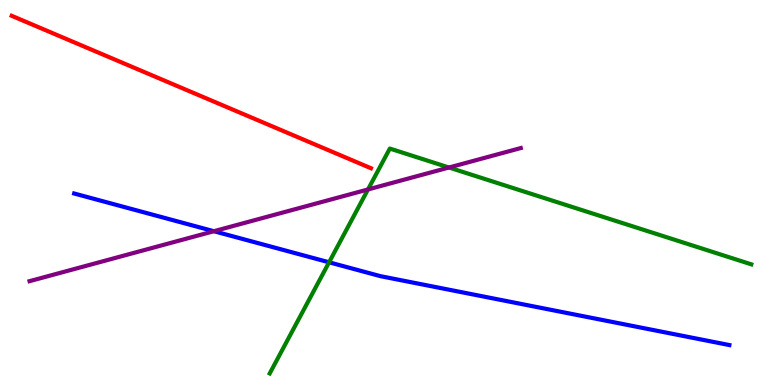[{'lines': ['blue', 'red'], 'intersections': []}, {'lines': ['green', 'red'], 'intersections': []}, {'lines': ['purple', 'red'], 'intersections': []}, {'lines': ['blue', 'green'], 'intersections': [{'x': 4.25, 'y': 3.19}]}, {'lines': ['blue', 'purple'], 'intersections': [{'x': 2.76, 'y': 3.99}]}, {'lines': ['green', 'purple'], 'intersections': [{'x': 4.75, 'y': 5.08}, {'x': 5.79, 'y': 5.65}]}]